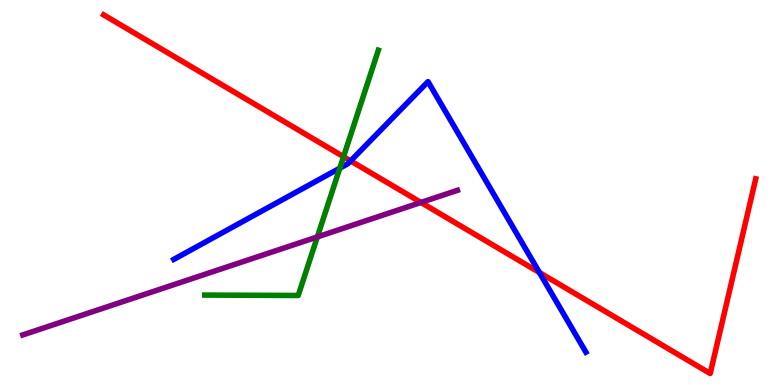[{'lines': ['blue', 'red'], 'intersections': [{'x': 4.52, 'y': 5.82}, {'x': 6.96, 'y': 2.92}]}, {'lines': ['green', 'red'], 'intersections': [{'x': 4.43, 'y': 5.93}]}, {'lines': ['purple', 'red'], 'intersections': [{'x': 5.43, 'y': 4.74}]}, {'lines': ['blue', 'green'], 'intersections': [{'x': 4.38, 'y': 5.63}]}, {'lines': ['blue', 'purple'], 'intersections': []}, {'lines': ['green', 'purple'], 'intersections': [{'x': 4.09, 'y': 3.85}]}]